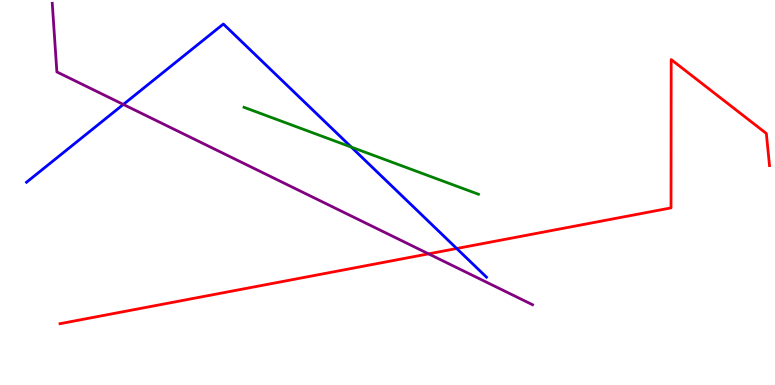[{'lines': ['blue', 'red'], 'intersections': [{'x': 5.89, 'y': 3.55}]}, {'lines': ['green', 'red'], 'intersections': []}, {'lines': ['purple', 'red'], 'intersections': [{'x': 5.53, 'y': 3.41}]}, {'lines': ['blue', 'green'], 'intersections': [{'x': 4.53, 'y': 6.18}]}, {'lines': ['blue', 'purple'], 'intersections': [{'x': 1.59, 'y': 7.29}]}, {'lines': ['green', 'purple'], 'intersections': []}]